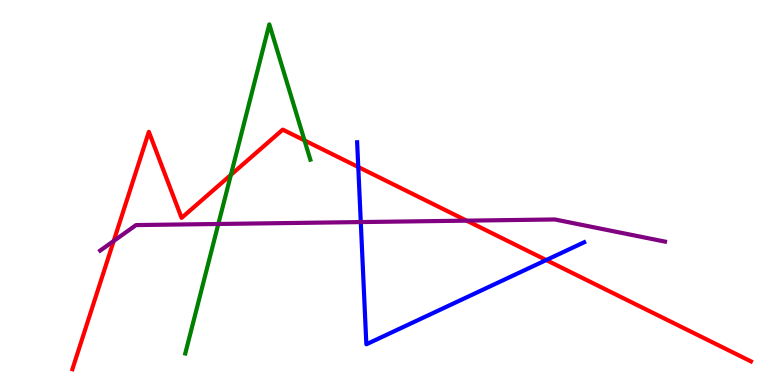[{'lines': ['blue', 'red'], 'intersections': [{'x': 4.62, 'y': 5.66}, {'x': 7.05, 'y': 3.25}]}, {'lines': ['green', 'red'], 'intersections': [{'x': 2.98, 'y': 5.46}, {'x': 3.93, 'y': 6.35}]}, {'lines': ['purple', 'red'], 'intersections': [{'x': 1.47, 'y': 3.74}, {'x': 6.02, 'y': 4.27}]}, {'lines': ['blue', 'green'], 'intersections': []}, {'lines': ['blue', 'purple'], 'intersections': [{'x': 4.66, 'y': 4.23}]}, {'lines': ['green', 'purple'], 'intersections': [{'x': 2.82, 'y': 4.18}]}]